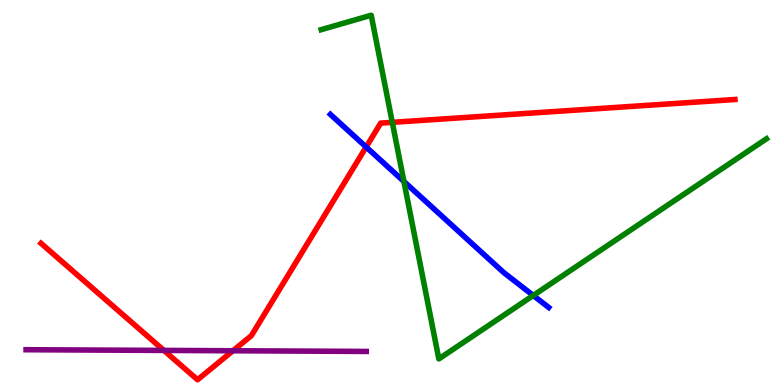[{'lines': ['blue', 'red'], 'intersections': [{'x': 4.72, 'y': 6.18}]}, {'lines': ['green', 'red'], 'intersections': [{'x': 5.06, 'y': 6.82}]}, {'lines': ['purple', 'red'], 'intersections': [{'x': 2.11, 'y': 0.898}, {'x': 3.01, 'y': 0.889}]}, {'lines': ['blue', 'green'], 'intersections': [{'x': 5.21, 'y': 5.29}, {'x': 6.88, 'y': 2.33}]}, {'lines': ['blue', 'purple'], 'intersections': []}, {'lines': ['green', 'purple'], 'intersections': []}]